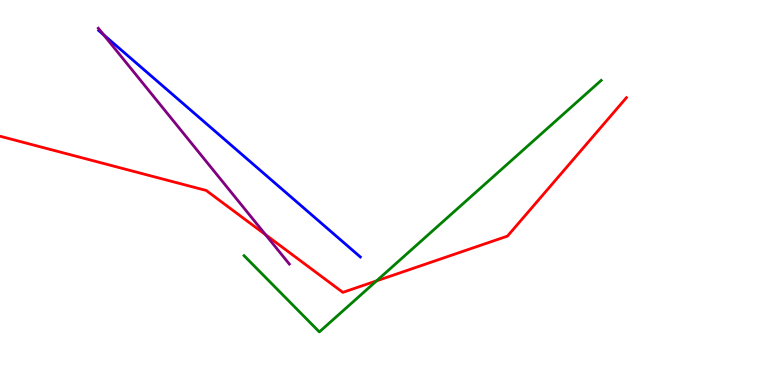[{'lines': ['blue', 'red'], 'intersections': []}, {'lines': ['green', 'red'], 'intersections': [{'x': 4.86, 'y': 2.71}]}, {'lines': ['purple', 'red'], 'intersections': [{'x': 3.43, 'y': 3.9}]}, {'lines': ['blue', 'green'], 'intersections': []}, {'lines': ['blue', 'purple'], 'intersections': [{'x': 1.34, 'y': 9.1}]}, {'lines': ['green', 'purple'], 'intersections': []}]